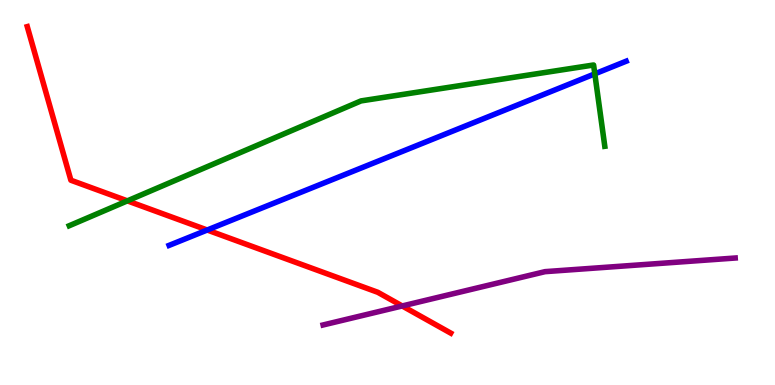[{'lines': ['blue', 'red'], 'intersections': [{'x': 2.67, 'y': 4.03}]}, {'lines': ['green', 'red'], 'intersections': [{'x': 1.64, 'y': 4.78}]}, {'lines': ['purple', 'red'], 'intersections': [{'x': 5.19, 'y': 2.05}]}, {'lines': ['blue', 'green'], 'intersections': [{'x': 7.68, 'y': 8.08}]}, {'lines': ['blue', 'purple'], 'intersections': []}, {'lines': ['green', 'purple'], 'intersections': []}]